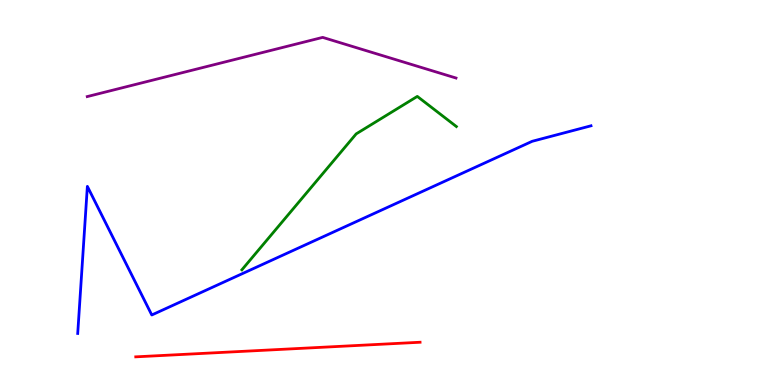[{'lines': ['blue', 'red'], 'intersections': []}, {'lines': ['green', 'red'], 'intersections': []}, {'lines': ['purple', 'red'], 'intersections': []}, {'lines': ['blue', 'green'], 'intersections': []}, {'lines': ['blue', 'purple'], 'intersections': []}, {'lines': ['green', 'purple'], 'intersections': []}]